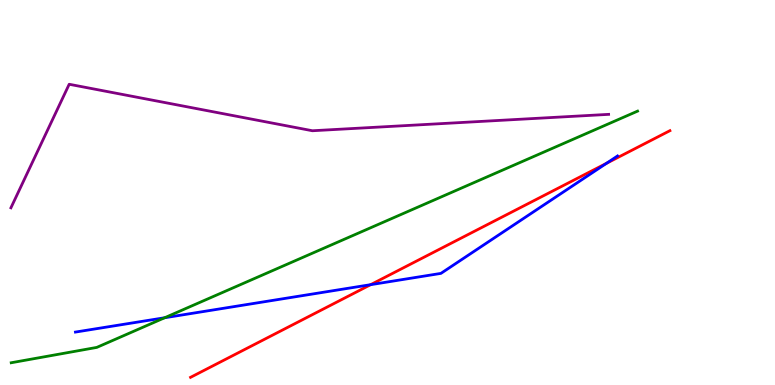[{'lines': ['blue', 'red'], 'intersections': [{'x': 4.78, 'y': 2.61}, {'x': 7.83, 'y': 5.76}]}, {'lines': ['green', 'red'], 'intersections': []}, {'lines': ['purple', 'red'], 'intersections': []}, {'lines': ['blue', 'green'], 'intersections': [{'x': 2.12, 'y': 1.75}]}, {'lines': ['blue', 'purple'], 'intersections': []}, {'lines': ['green', 'purple'], 'intersections': []}]